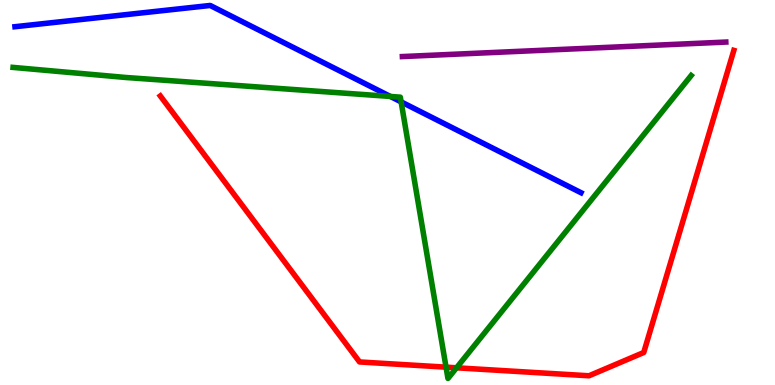[{'lines': ['blue', 'red'], 'intersections': []}, {'lines': ['green', 'red'], 'intersections': [{'x': 5.76, 'y': 0.463}, {'x': 5.89, 'y': 0.447}]}, {'lines': ['purple', 'red'], 'intersections': []}, {'lines': ['blue', 'green'], 'intersections': [{'x': 5.04, 'y': 7.49}, {'x': 5.18, 'y': 7.35}]}, {'lines': ['blue', 'purple'], 'intersections': []}, {'lines': ['green', 'purple'], 'intersections': []}]